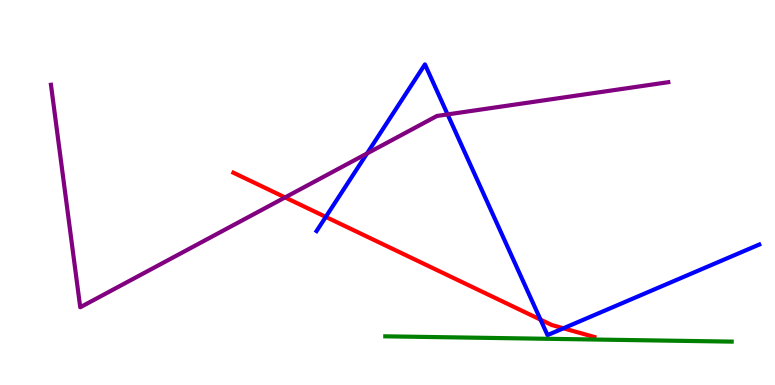[{'lines': ['blue', 'red'], 'intersections': [{'x': 4.2, 'y': 4.37}, {'x': 6.97, 'y': 1.7}, {'x': 7.27, 'y': 1.47}]}, {'lines': ['green', 'red'], 'intersections': []}, {'lines': ['purple', 'red'], 'intersections': [{'x': 3.68, 'y': 4.87}]}, {'lines': ['blue', 'green'], 'intersections': []}, {'lines': ['blue', 'purple'], 'intersections': [{'x': 4.74, 'y': 6.01}, {'x': 5.78, 'y': 7.03}]}, {'lines': ['green', 'purple'], 'intersections': []}]